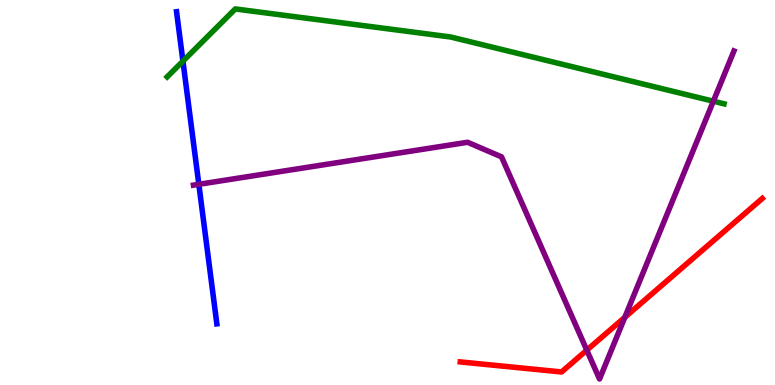[{'lines': ['blue', 'red'], 'intersections': []}, {'lines': ['green', 'red'], 'intersections': []}, {'lines': ['purple', 'red'], 'intersections': [{'x': 7.57, 'y': 0.905}, {'x': 8.06, 'y': 1.76}]}, {'lines': ['blue', 'green'], 'intersections': [{'x': 2.36, 'y': 8.41}]}, {'lines': ['blue', 'purple'], 'intersections': [{'x': 2.57, 'y': 5.21}]}, {'lines': ['green', 'purple'], 'intersections': [{'x': 9.2, 'y': 7.37}]}]